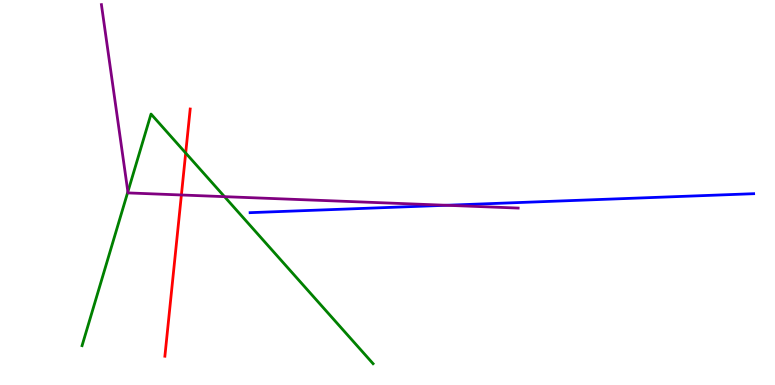[{'lines': ['blue', 'red'], 'intersections': []}, {'lines': ['green', 'red'], 'intersections': [{'x': 2.4, 'y': 6.03}]}, {'lines': ['purple', 'red'], 'intersections': [{'x': 2.34, 'y': 4.94}]}, {'lines': ['blue', 'green'], 'intersections': []}, {'lines': ['blue', 'purple'], 'intersections': [{'x': 5.76, 'y': 4.67}]}, {'lines': ['green', 'purple'], 'intersections': [{'x': 1.65, 'y': 5.02}, {'x': 2.9, 'y': 4.89}]}]